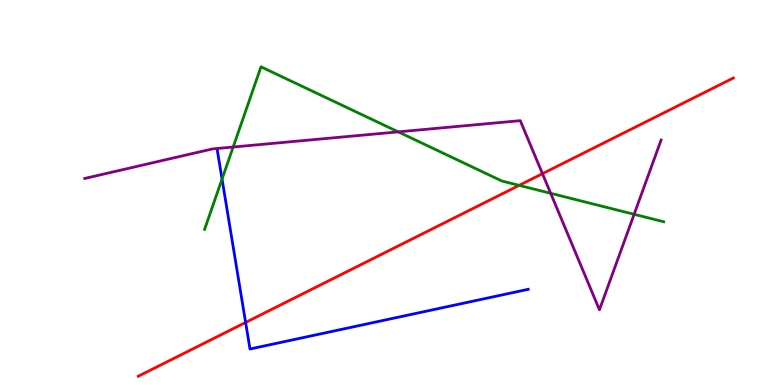[{'lines': ['blue', 'red'], 'intersections': [{'x': 3.17, 'y': 1.62}]}, {'lines': ['green', 'red'], 'intersections': [{'x': 6.7, 'y': 5.19}]}, {'lines': ['purple', 'red'], 'intersections': [{'x': 7.0, 'y': 5.49}]}, {'lines': ['blue', 'green'], 'intersections': [{'x': 2.87, 'y': 5.35}]}, {'lines': ['blue', 'purple'], 'intersections': []}, {'lines': ['green', 'purple'], 'intersections': [{'x': 3.01, 'y': 6.18}, {'x': 5.14, 'y': 6.57}, {'x': 7.11, 'y': 4.98}, {'x': 8.18, 'y': 4.43}]}]